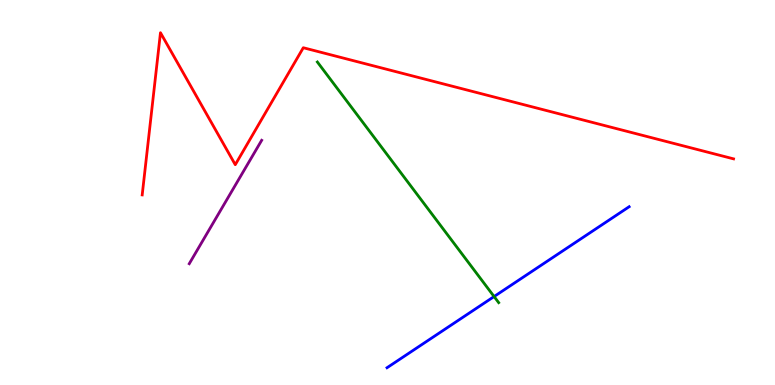[{'lines': ['blue', 'red'], 'intersections': []}, {'lines': ['green', 'red'], 'intersections': []}, {'lines': ['purple', 'red'], 'intersections': []}, {'lines': ['blue', 'green'], 'intersections': [{'x': 6.38, 'y': 2.3}]}, {'lines': ['blue', 'purple'], 'intersections': []}, {'lines': ['green', 'purple'], 'intersections': []}]